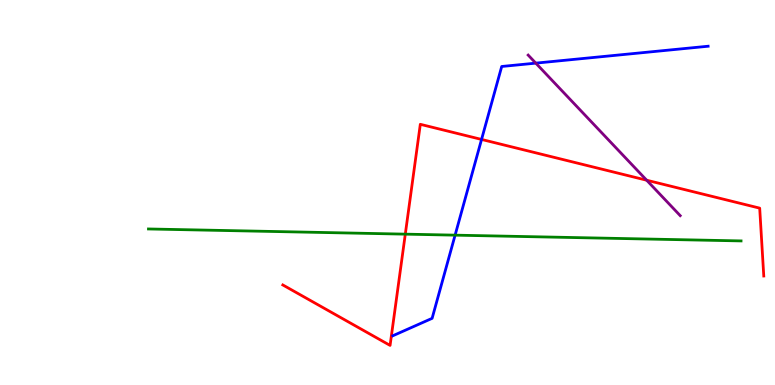[{'lines': ['blue', 'red'], 'intersections': [{'x': 6.21, 'y': 6.38}]}, {'lines': ['green', 'red'], 'intersections': [{'x': 5.23, 'y': 3.92}]}, {'lines': ['purple', 'red'], 'intersections': [{'x': 8.34, 'y': 5.32}]}, {'lines': ['blue', 'green'], 'intersections': [{'x': 5.87, 'y': 3.89}]}, {'lines': ['blue', 'purple'], 'intersections': [{'x': 6.91, 'y': 8.36}]}, {'lines': ['green', 'purple'], 'intersections': []}]